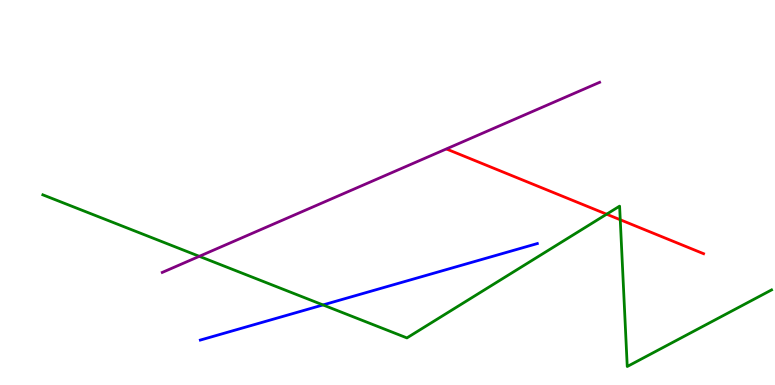[{'lines': ['blue', 'red'], 'intersections': []}, {'lines': ['green', 'red'], 'intersections': [{'x': 7.83, 'y': 4.44}, {'x': 8.0, 'y': 4.29}]}, {'lines': ['purple', 'red'], 'intersections': []}, {'lines': ['blue', 'green'], 'intersections': [{'x': 4.17, 'y': 2.08}]}, {'lines': ['blue', 'purple'], 'intersections': []}, {'lines': ['green', 'purple'], 'intersections': [{'x': 2.57, 'y': 3.34}]}]